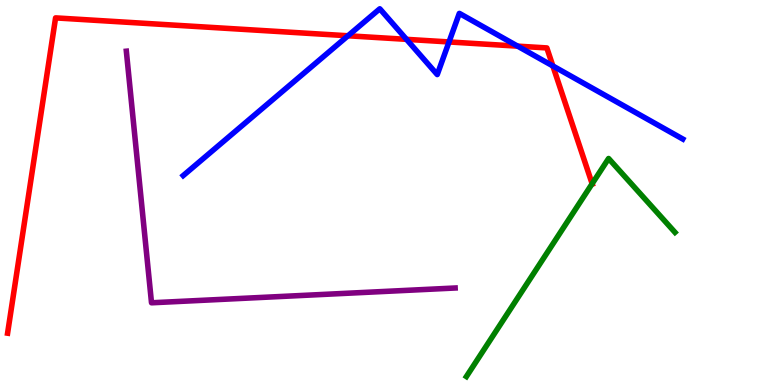[{'lines': ['blue', 'red'], 'intersections': [{'x': 4.49, 'y': 9.07}, {'x': 5.25, 'y': 8.98}, {'x': 5.79, 'y': 8.91}, {'x': 6.68, 'y': 8.8}, {'x': 7.13, 'y': 8.29}]}, {'lines': ['green', 'red'], 'intersections': [{'x': 7.64, 'y': 5.23}]}, {'lines': ['purple', 'red'], 'intersections': []}, {'lines': ['blue', 'green'], 'intersections': []}, {'lines': ['blue', 'purple'], 'intersections': []}, {'lines': ['green', 'purple'], 'intersections': []}]